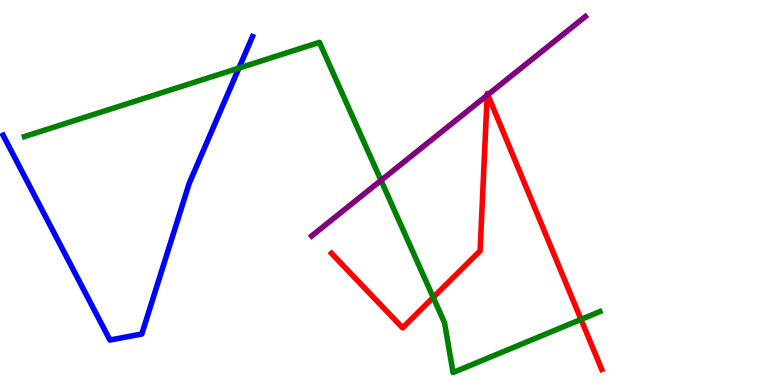[{'lines': ['blue', 'red'], 'intersections': []}, {'lines': ['green', 'red'], 'intersections': [{'x': 5.59, 'y': 2.27}, {'x': 7.5, 'y': 1.7}]}, {'lines': ['purple', 'red'], 'intersections': [{'x': 6.29, 'y': 7.53}, {'x': 6.29, 'y': 7.54}]}, {'lines': ['blue', 'green'], 'intersections': [{'x': 3.08, 'y': 8.23}]}, {'lines': ['blue', 'purple'], 'intersections': []}, {'lines': ['green', 'purple'], 'intersections': [{'x': 4.92, 'y': 5.32}]}]